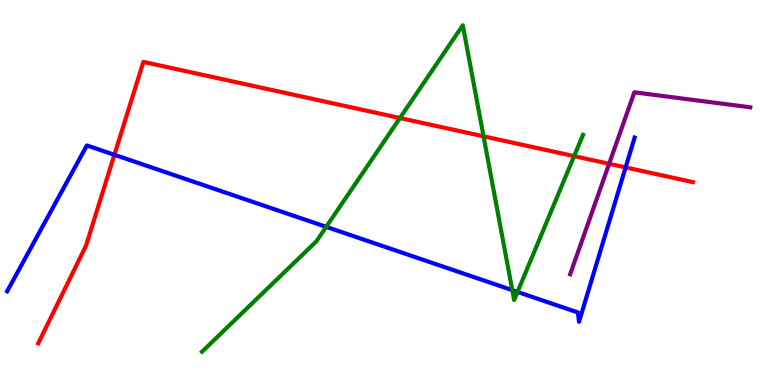[{'lines': ['blue', 'red'], 'intersections': [{'x': 1.48, 'y': 5.98}, {'x': 8.07, 'y': 5.65}]}, {'lines': ['green', 'red'], 'intersections': [{'x': 5.16, 'y': 6.93}, {'x': 6.24, 'y': 6.46}, {'x': 7.41, 'y': 5.94}]}, {'lines': ['purple', 'red'], 'intersections': [{'x': 7.86, 'y': 5.75}]}, {'lines': ['blue', 'green'], 'intersections': [{'x': 4.21, 'y': 4.11}, {'x': 6.61, 'y': 2.46}, {'x': 6.68, 'y': 2.42}]}, {'lines': ['blue', 'purple'], 'intersections': []}, {'lines': ['green', 'purple'], 'intersections': []}]